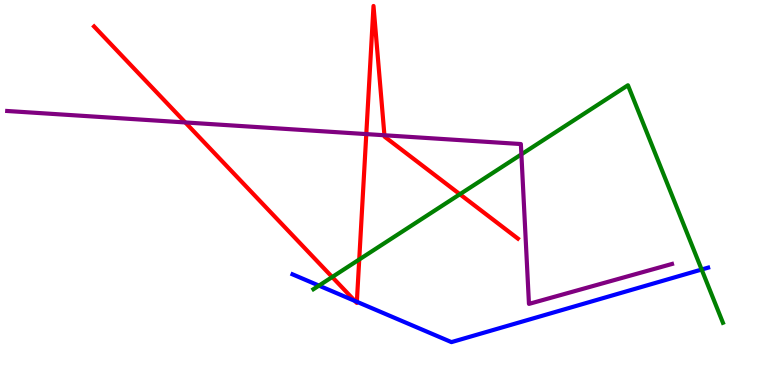[{'lines': ['blue', 'red'], 'intersections': [{'x': 4.58, 'y': 2.18}, {'x': 4.6, 'y': 2.16}]}, {'lines': ['green', 'red'], 'intersections': [{'x': 4.29, 'y': 2.8}, {'x': 4.64, 'y': 3.26}, {'x': 5.93, 'y': 4.95}]}, {'lines': ['purple', 'red'], 'intersections': [{'x': 2.39, 'y': 6.82}, {'x': 4.73, 'y': 6.52}, {'x': 4.96, 'y': 6.49}]}, {'lines': ['blue', 'green'], 'intersections': [{'x': 4.12, 'y': 2.58}, {'x': 9.05, 'y': 3.0}]}, {'lines': ['blue', 'purple'], 'intersections': []}, {'lines': ['green', 'purple'], 'intersections': [{'x': 6.73, 'y': 5.99}]}]